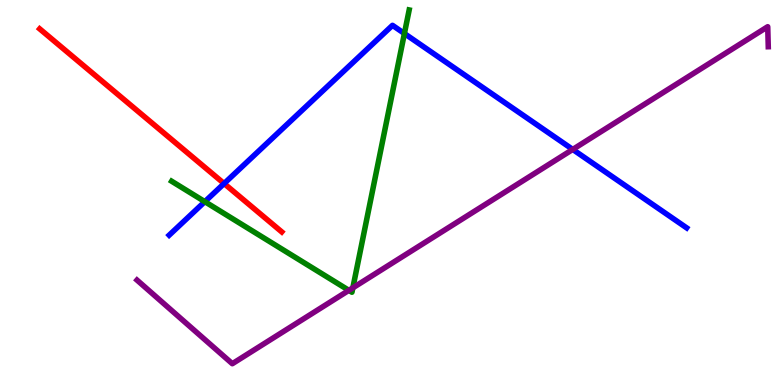[{'lines': ['blue', 'red'], 'intersections': [{'x': 2.89, 'y': 5.23}]}, {'lines': ['green', 'red'], 'intersections': []}, {'lines': ['purple', 'red'], 'intersections': []}, {'lines': ['blue', 'green'], 'intersections': [{'x': 2.64, 'y': 4.76}, {'x': 5.22, 'y': 9.13}]}, {'lines': ['blue', 'purple'], 'intersections': [{'x': 7.39, 'y': 6.12}]}, {'lines': ['green', 'purple'], 'intersections': [{'x': 4.5, 'y': 2.46}, {'x': 4.55, 'y': 2.52}]}]